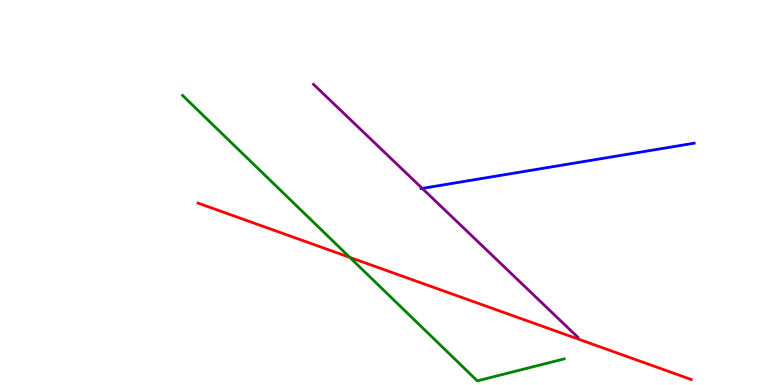[{'lines': ['blue', 'red'], 'intersections': []}, {'lines': ['green', 'red'], 'intersections': [{'x': 4.51, 'y': 3.32}]}, {'lines': ['purple', 'red'], 'intersections': []}, {'lines': ['blue', 'green'], 'intersections': []}, {'lines': ['blue', 'purple'], 'intersections': [{'x': 5.45, 'y': 5.11}]}, {'lines': ['green', 'purple'], 'intersections': []}]